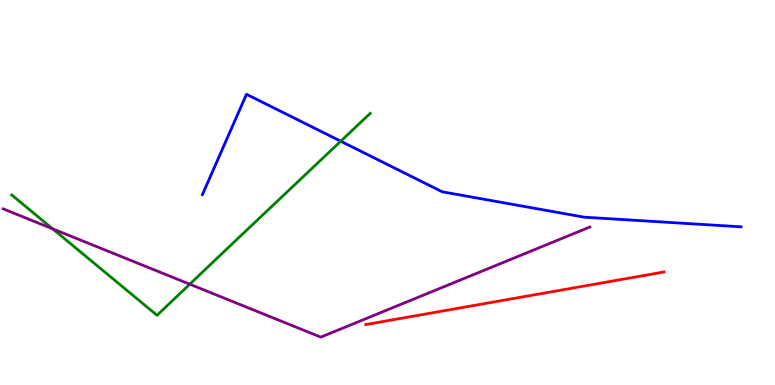[{'lines': ['blue', 'red'], 'intersections': []}, {'lines': ['green', 'red'], 'intersections': []}, {'lines': ['purple', 'red'], 'intersections': []}, {'lines': ['blue', 'green'], 'intersections': [{'x': 4.4, 'y': 6.33}]}, {'lines': ['blue', 'purple'], 'intersections': []}, {'lines': ['green', 'purple'], 'intersections': [{'x': 0.679, 'y': 4.06}, {'x': 2.45, 'y': 2.62}]}]